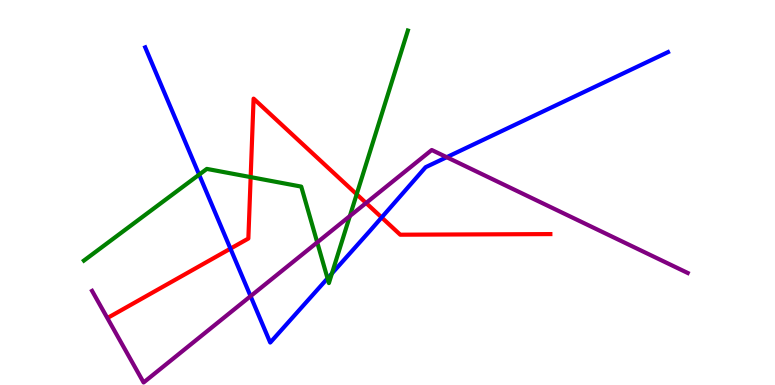[{'lines': ['blue', 'red'], 'intersections': [{'x': 2.97, 'y': 3.54}, {'x': 4.92, 'y': 4.35}]}, {'lines': ['green', 'red'], 'intersections': [{'x': 3.23, 'y': 5.4}, {'x': 4.6, 'y': 4.95}]}, {'lines': ['purple', 'red'], 'intersections': [{'x': 4.72, 'y': 4.73}]}, {'lines': ['blue', 'green'], 'intersections': [{'x': 2.57, 'y': 5.46}, {'x': 4.23, 'y': 2.77}, {'x': 4.28, 'y': 2.9}]}, {'lines': ['blue', 'purple'], 'intersections': [{'x': 3.23, 'y': 2.31}, {'x': 5.76, 'y': 5.92}]}, {'lines': ['green', 'purple'], 'intersections': [{'x': 4.09, 'y': 3.7}, {'x': 4.51, 'y': 4.39}]}]